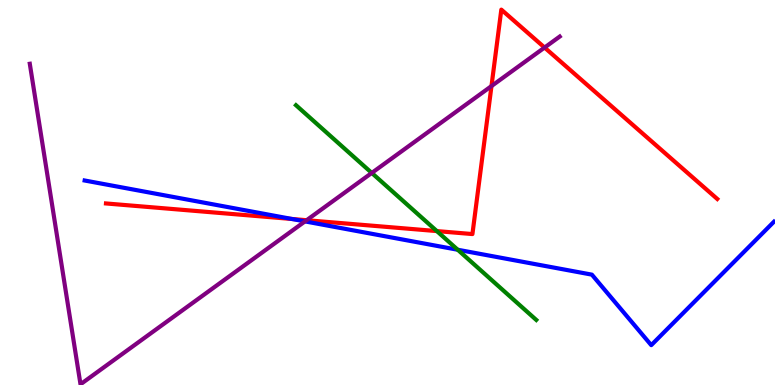[{'lines': ['blue', 'red'], 'intersections': [{'x': 3.77, 'y': 4.31}]}, {'lines': ['green', 'red'], 'intersections': [{'x': 5.64, 'y': 4.0}]}, {'lines': ['purple', 'red'], 'intersections': [{'x': 3.96, 'y': 4.28}, {'x': 6.34, 'y': 7.76}, {'x': 7.03, 'y': 8.76}]}, {'lines': ['blue', 'green'], 'intersections': [{'x': 5.91, 'y': 3.51}]}, {'lines': ['blue', 'purple'], 'intersections': [{'x': 3.94, 'y': 4.25}]}, {'lines': ['green', 'purple'], 'intersections': [{'x': 4.8, 'y': 5.51}]}]